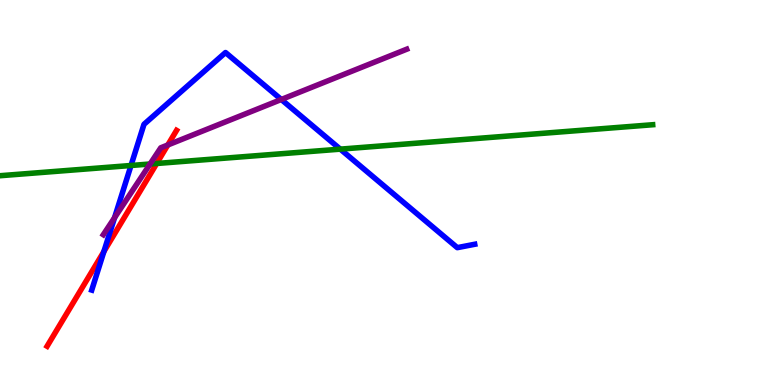[{'lines': ['blue', 'red'], 'intersections': [{'x': 1.34, 'y': 3.47}]}, {'lines': ['green', 'red'], 'intersections': [{'x': 2.02, 'y': 5.75}]}, {'lines': ['purple', 'red'], 'intersections': [{'x': 2.17, 'y': 6.23}]}, {'lines': ['blue', 'green'], 'intersections': [{'x': 1.69, 'y': 5.7}, {'x': 4.39, 'y': 6.13}]}, {'lines': ['blue', 'purple'], 'intersections': [{'x': 1.48, 'y': 4.35}, {'x': 3.63, 'y': 7.42}]}, {'lines': ['green', 'purple'], 'intersections': [{'x': 1.94, 'y': 5.74}]}]